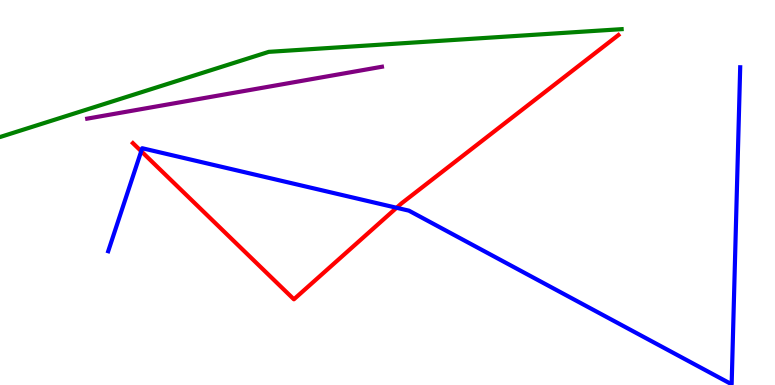[{'lines': ['blue', 'red'], 'intersections': [{'x': 1.82, 'y': 6.07}, {'x': 5.12, 'y': 4.6}]}, {'lines': ['green', 'red'], 'intersections': []}, {'lines': ['purple', 'red'], 'intersections': []}, {'lines': ['blue', 'green'], 'intersections': []}, {'lines': ['blue', 'purple'], 'intersections': []}, {'lines': ['green', 'purple'], 'intersections': []}]